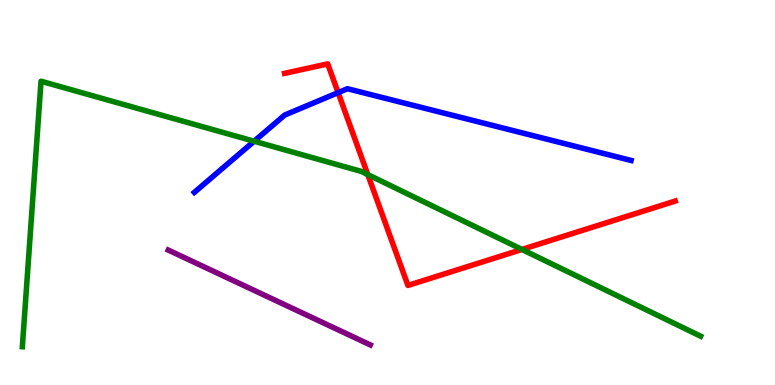[{'lines': ['blue', 'red'], 'intersections': [{'x': 4.36, 'y': 7.59}]}, {'lines': ['green', 'red'], 'intersections': [{'x': 4.75, 'y': 5.47}, {'x': 6.73, 'y': 3.52}]}, {'lines': ['purple', 'red'], 'intersections': []}, {'lines': ['blue', 'green'], 'intersections': [{'x': 3.28, 'y': 6.33}]}, {'lines': ['blue', 'purple'], 'intersections': []}, {'lines': ['green', 'purple'], 'intersections': []}]